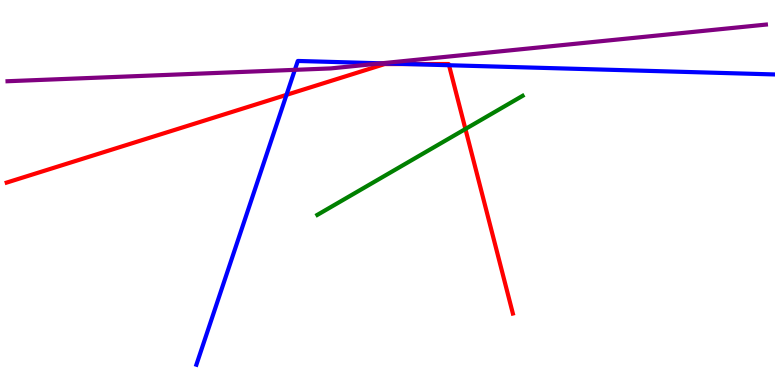[{'lines': ['blue', 'red'], 'intersections': [{'x': 3.7, 'y': 7.54}, {'x': 5.26, 'y': 8.34}, {'x': 5.79, 'y': 8.31}]}, {'lines': ['green', 'red'], 'intersections': [{'x': 6.01, 'y': 6.65}]}, {'lines': ['purple', 'red'], 'intersections': []}, {'lines': ['blue', 'green'], 'intersections': []}, {'lines': ['blue', 'purple'], 'intersections': [{'x': 3.8, 'y': 8.19}, {'x': 4.92, 'y': 8.36}]}, {'lines': ['green', 'purple'], 'intersections': []}]